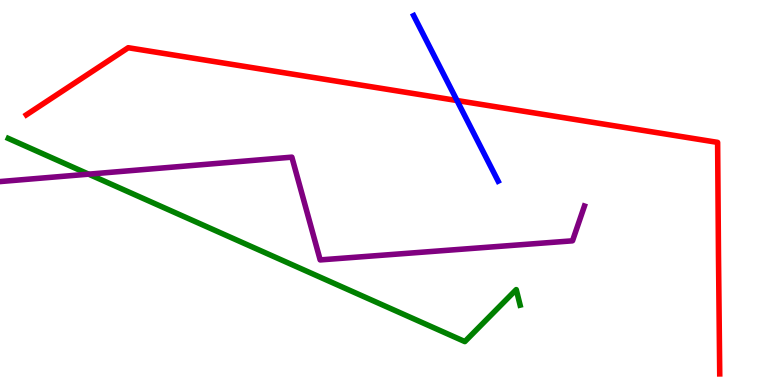[{'lines': ['blue', 'red'], 'intersections': [{'x': 5.9, 'y': 7.39}]}, {'lines': ['green', 'red'], 'intersections': []}, {'lines': ['purple', 'red'], 'intersections': []}, {'lines': ['blue', 'green'], 'intersections': []}, {'lines': ['blue', 'purple'], 'intersections': []}, {'lines': ['green', 'purple'], 'intersections': [{'x': 1.14, 'y': 5.48}]}]